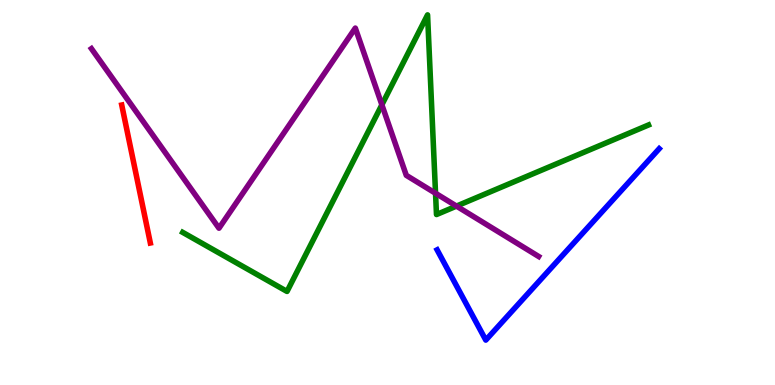[{'lines': ['blue', 'red'], 'intersections': []}, {'lines': ['green', 'red'], 'intersections': []}, {'lines': ['purple', 'red'], 'intersections': []}, {'lines': ['blue', 'green'], 'intersections': []}, {'lines': ['blue', 'purple'], 'intersections': []}, {'lines': ['green', 'purple'], 'intersections': [{'x': 4.93, 'y': 7.28}, {'x': 5.62, 'y': 4.98}, {'x': 5.89, 'y': 4.65}]}]